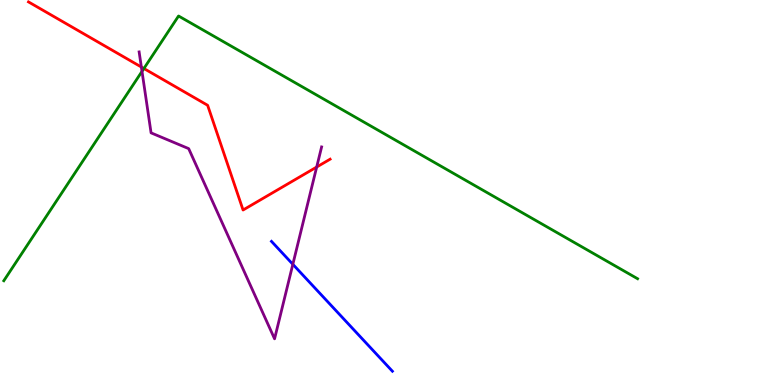[{'lines': ['blue', 'red'], 'intersections': []}, {'lines': ['green', 'red'], 'intersections': [{'x': 1.86, 'y': 8.22}]}, {'lines': ['purple', 'red'], 'intersections': [{'x': 1.82, 'y': 8.26}, {'x': 4.09, 'y': 5.66}]}, {'lines': ['blue', 'green'], 'intersections': []}, {'lines': ['blue', 'purple'], 'intersections': [{'x': 3.78, 'y': 3.14}]}, {'lines': ['green', 'purple'], 'intersections': [{'x': 1.83, 'y': 8.15}]}]